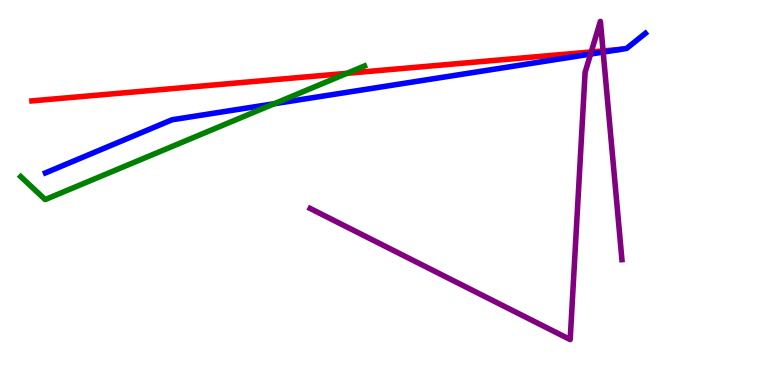[{'lines': ['blue', 'red'], 'intersections': []}, {'lines': ['green', 'red'], 'intersections': [{'x': 4.48, 'y': 8.1}]}, {'lines': ['purple', 'red'], 'intersections': [{'x': 7.63, 'y': 8.65}, {'x': 7.78, 'y': 8.68}]}, {'lines': ['blue', 'green'], 'intersections': [{'x': 3.54, 'y': 7.31}]}, {'lines': ['blue', 'purple'], 'intersections': [{'x': 7.62, 'y': 8.6}, {'x': 7.78, 'y': 8.65}]}, {'lines': ['green', 'purple'], 'intersections': []}]